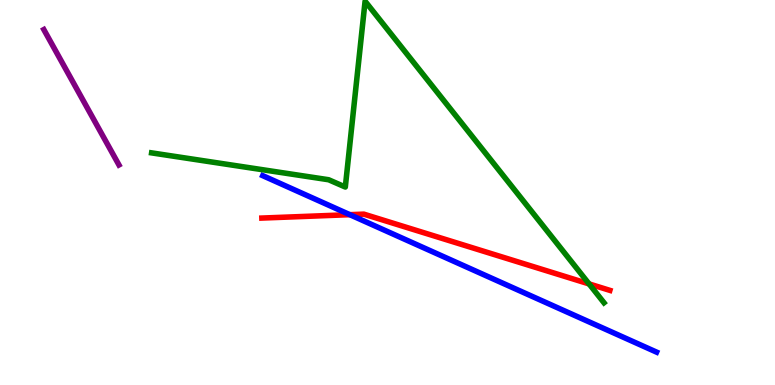[{'lines': ['blue', 'red'], 'intersections': [{'x': 4.51, 'y': 4.42}]}, {'lines': ['green', 'red'], 'intersections': [{'x': 7.6, 'y': 2.63}]}, {'lines': ['purple', 'red'], 'intersections': []}, {'lines': ['blue', 'green'], 'intersections': []}, {'lines': ['blue', 'purple'], 'intersections': []}, {'lines': ['green', 'purple'], 'intersections': []}]